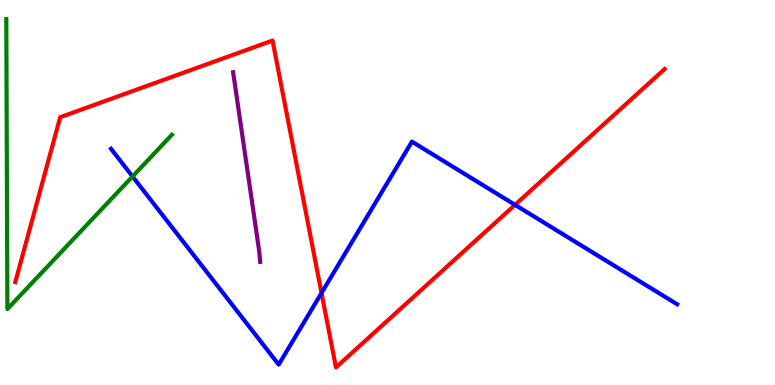[{'lines': ['blue', 'red'], 'intersections': [{'x': 4.15, 'y': 2.39}, {'x': 6.65, 'y': 4.68}]}, {'lines': ['green', 'red'], 'intersections': []}, {'lines': ['purple', 'red'], 'intersections': []}, {'lines': ['blue', 'green'], 'intersections': [{'x': 1.71, 'y': 5.42}]}, {'lines': ['blue', 'purple'], 'intersections': []}, {'lines': ['green', 'purple'], 'intersections': []}]